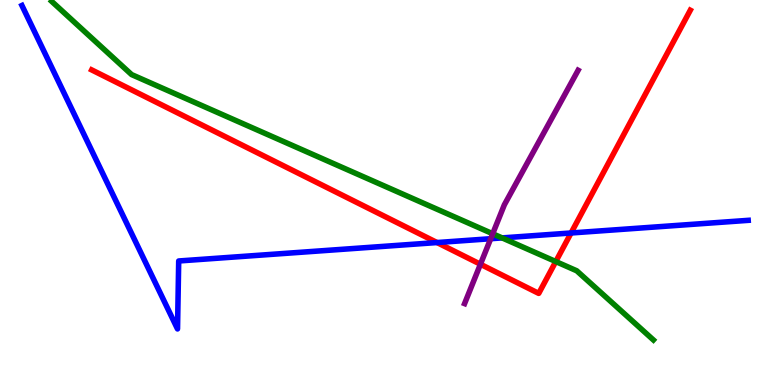[{'lines': ['blue', 'red'], 'intersections': [{'x': 5.64, 'y': 3.7}, {'x': 7.37, 'y': 3.95}]}, {'lines': ['green', 'red'], 'intersections': [{'x': 7.17, 'y': 3.21}]}, {'lines': ['purple', 'red'], 'intersections': [{'x': 6.2, 'y': 3.14}]}, {'lines': ['blue', 'green'], 'intersections': [{'x': 6.48, 'y': 3.82}]}, {'lines': ['blue', 'purple'], 'intersections': [{'x': 6.33, 'y': 3.8}]}, {'lines': ['green', 'purple'], 'intersections': [{'x': 6.36, 'y': 3.93}]}]